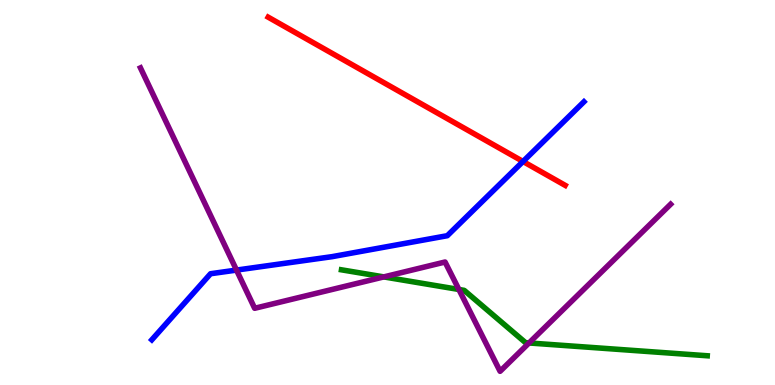[{'lines': ['blue', 'red'], 'intersections': [{'x': 6.75, 'y': 5.81}]}, {'lines': ['green', 'red'], 'intersections': []}, {'lines': ['purple', 'red'], 'intersections': []}, {'lines': ['blue', 'green'], 'intersections': []}, {'lines': ['blue', 'purple'], 'intersections': [{'x': 3.05, 'y': 2.98}]}, {'lines': ['green', 'purple'], 'intersections': [{'x': 4.95, 'y': 2.81}, {'x': 5.92, 'y': 2.48}, {'x': 6.83, 'y': 1.09}]}]